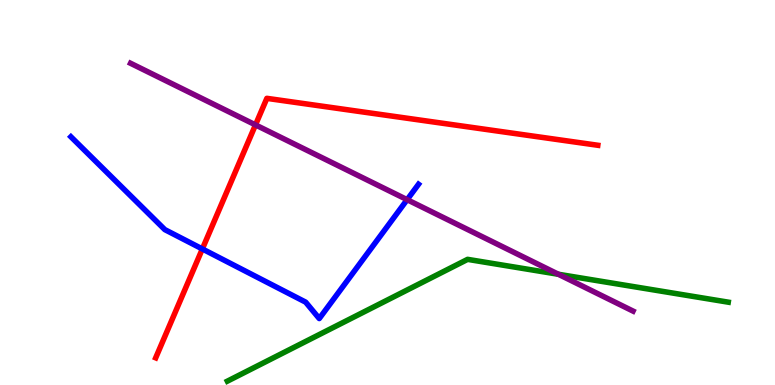[{'lines': ['blue', 'red'], 'intersections': [{'x': 2.61, 'y': 3.53}]}, {'lines': ['green', 'red'], 'intersections': []}, {'lines': ['purple', 'red'], 'intersections': [{'x': 3.3, 'y': 6.76}]}, {'lines': ['blue', 'green'], 'intersections': []}, {'lines': ['blue', 'purple'], 'intersections': [{'x': 5.25, 'y': 4.81}]}, {'lines': ['green', 'purple'], 'intersections': [{'x': 7.21, 'y': 2.88}]}]